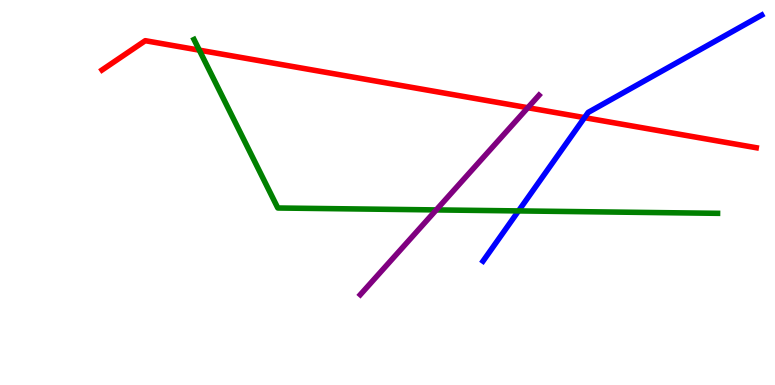[{'lines': ['blue', 'red'], 'intersections': [{'x': 7.54, 'y': 6.94}]}, {'lines': ['green', 'red'], 'intersections': [{'x': 2.57, 'y': 8.7}]}, {'lines': ['purple', 'red'], 'intersections': [{'x': 6.81, 'y': 7.2}]}, {'lines': ['blue', 'green'], 'intersections': [{'x': 6.69, 'y': 4.52}]}, {'lines': ['blue', 'purple'], 'intersections': []}, {'lines': ['green', 'purple'], 'intersections': [{'x': 5.63, 'y': 4.55}]}]